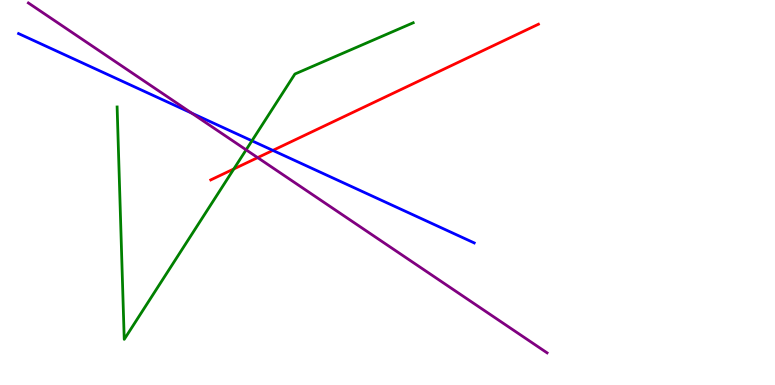[{'lines': ['blue', 'red'], 'intersections': [{'x': 3.52, 'y': 6.09}]}, {'lines': ['green', 'red'], 'intersections': [{'x': 3.02, 'y': 5.61}]}, {'lines': ['purple', 'red'], 'intersections': [{'x': 3.32, 'y': 5.91}]}, {'lines': ['blue', 'green'], 'intersections': [{'x': 3.25, 'y': 6.34}]}, {'lines': ['blue', 'purple'], 'intersections': [{'x': 2.47, 'y': 7.06}]}, {'lines': ['green', 'purple'], 'intersections': [{'x': 3.18, 'y': 6.11}]}]